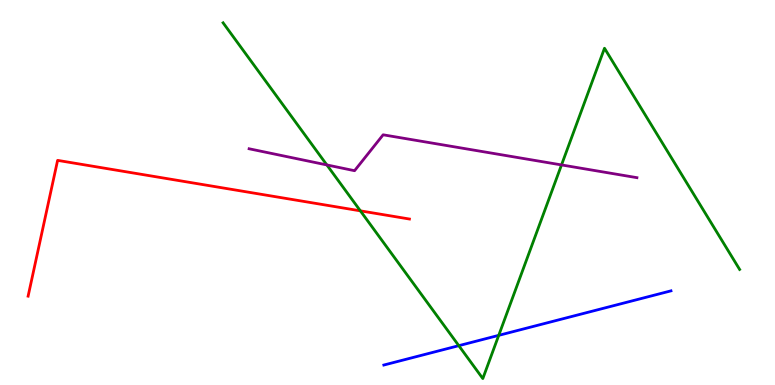[{'lines': ['blue', 'red'], 'intersections': []}, {'lines': ['green', 'red'], 'intersections': [{'x': 4.65, 'y': 4.52}]}, {'lines': ['purple', 'red'], 'intersections': []}, {'lines': ['blue', 'green'], 'intersections': [{'x': 5.92, 'y': 1.02}, {'x': 6.44, 'y': 1.29}]}, {'lines': ['blue', 'purple'], 'intersections': []}, {'lines': ['green', 'purple'], 'intersections': [{'x': 4.22, 'y': 5.72}, {'x': 7.25, 'y': 5.72}]}]